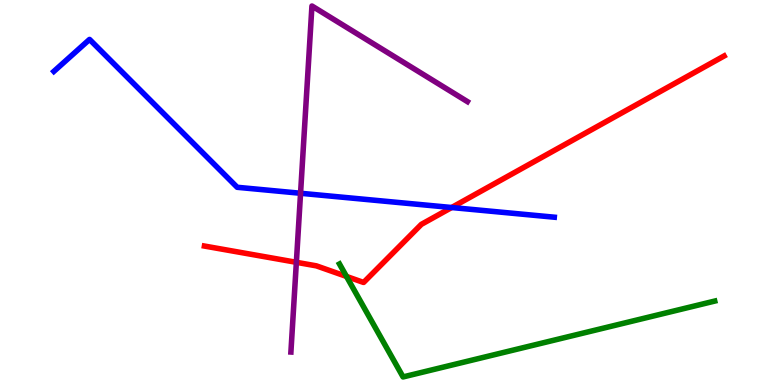[{'lines': ['blue', 'red'], 'intersections': [{'x': 5.83, 'y': 4.61}]}, {'lines': ['green', 'red'], 'intersections': [{'x': 4.47, 'y': 2.82}]}, {'lines': ['purple', 'red'], 'intersections': [{'x': 3.82, 'y': 3.19}]}, {'lines': ['blue', 'green'], 'intersections': []}, {'lines': ['blue', 'purple'], 'intersections': [{'x': 3.88, 'y': 4.98}]}, {'lines': ['green', 'purple'], 'intersections': []}]